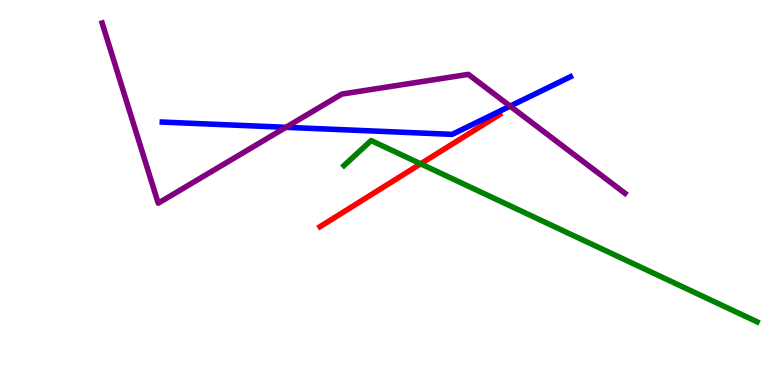[{'lines': ['blue', 'red'], 'intersections': []}, {'lines': ['green', 'red'], 'intersections': [{'x': 5.43, 'y': 5.74}]}, {'lines': ['purple', 'red'], 'intersections': []}, {'lines': ['blue', 'green'], 'intersections': []}, {'lines': ['blue', 'purple'], 'intersections': [{'x': 3.69, 'y': 6.69}, {'x': 6.58, 'y': 7.24}]}, {'lines': ['green', 'purple'], 'intersections': []}]